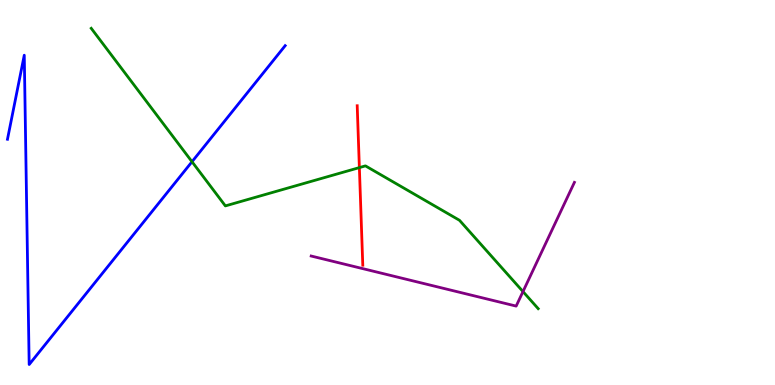[{'lines': ['blue', 'red'], 'intersections': []}, {'lines': ['green', 'red'], 'intersections': [{'x': 4.64, 'y': 5.65}]}, {'lines': ['purple', 'red'], 'intersections': []}, {'lines': ['blue', 'green'], 'intersections': [{'x': 2.48, 'y': 5.8}]}, {'lines': ['blue', 'purple'], 'intersections': []}, {'lines': ['green', 'purple'], 'intersections': [{'x': 6.75, 'y': 2.43}]}]